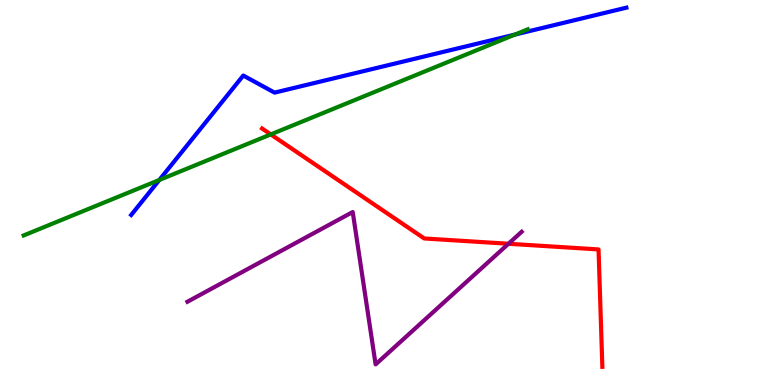[{'lines': ['blue', 'red'], 'intersections': []}, {'lines': ['green', 'red'], 'intersections': [{'x': 3.49, 'y': 6.51}]}, {'lines': ['purple', 'red'], 'intersections': [{'x': 6.56, 'y': 3.67}]}, {'lines': ['blue', 'green'], 'intersections': [{'x': 2.06, 'y': 5.33}, {'x': 6.64, 'y': 9.1}]}, {'lines': ['blue', 'purple'], 'intersections': []}, {'lines': ['green', 'purple'], 'intersections': []}]